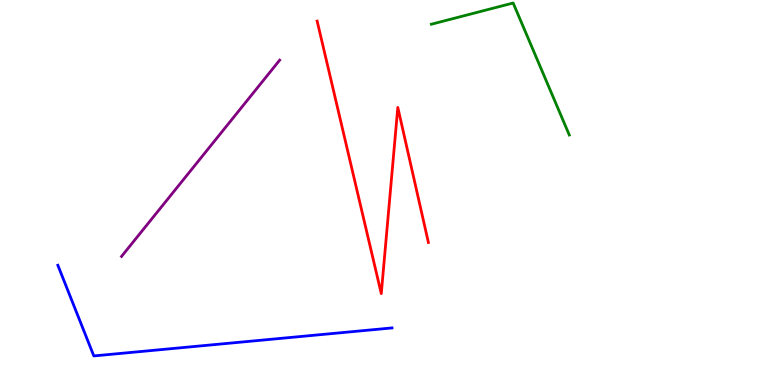[{'lines': ['blue', 'red'], 'intersections': []}, {'lines': ['green', 'red'], 'intersections': []}, {'lines': ['purple', 'red'], 'intersections': []}, {'lines': ['blue', 'green'], 'intersections': []}, {'lines': ['blue', 'purple'], 'intersections': []}, {'lines': ['green', 'purple'], 'intersections': []}]